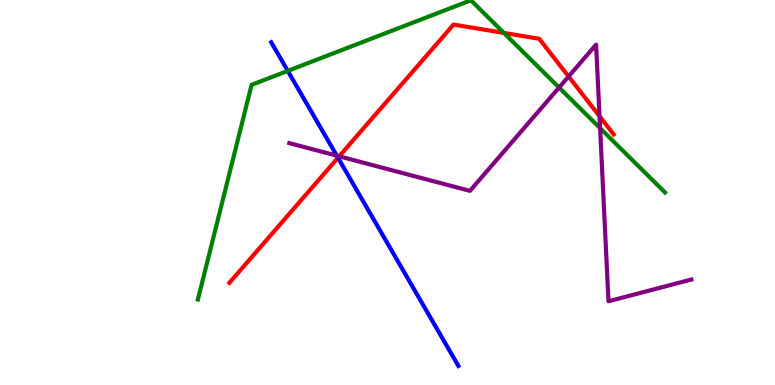[{'lines': ['blue', 'red'], 'intersections': [{'x': 4.36, 'y': 5.9}]}, {'lines': ['green', 'red'], 'intersections': [{'x': 6.5, 'y': 9.15}]}, {'lines': ['purple', 'red'], 'intersections': [{'x': 4.38, 'y': 5.94}, {'x': 7.34, 'y': 8.01}, {'x': 7.74, 'y': 6.98}]}, {'lines': ['blue', 'green'], 'intersections': [{'x': 3.71, 'y': 8.16}]}, {'lines': ['blue', 'purple'], 'intersections': [{'x': 4.35, 'y': 5.96}]}, {'lines': ['green', 'purple'], 'intersections': [{'x': 7.21, 'y': 7.73}, {'x': 7.74, 'y': 6.67}]}]